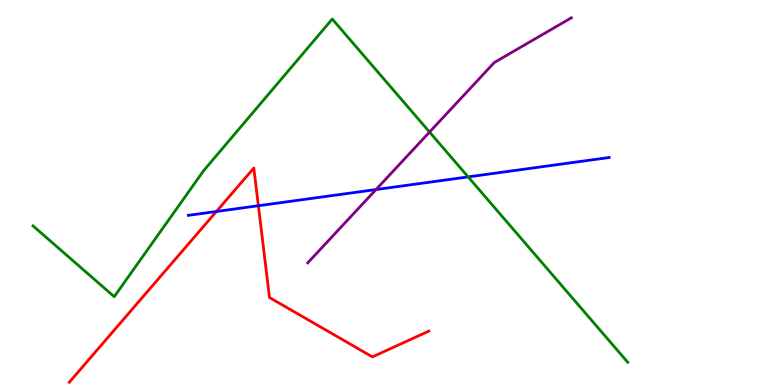[{'lines': ['blue', 'red'], 'intersections': [{'x': 2.79, 'y': 4.51}, {'x': 3.33, 'y': 4.66}]}, {'lines': ['green', 'red'], 'intersections': []}, {'lines': ['purple', 'red'], 'intersections': []}, {'lines': ['blue', 'green'], 'intersections': [{'x': 6.04, 'y': 5.41}]}, {'lines': ['blue', 'purple'], 'intersections': [{'x': 4.85, 'y': 5.08}]}, {'lines': ['green', 'purple'], 'intersections': [{'x': 5.54, 'y': 6.57}]}]